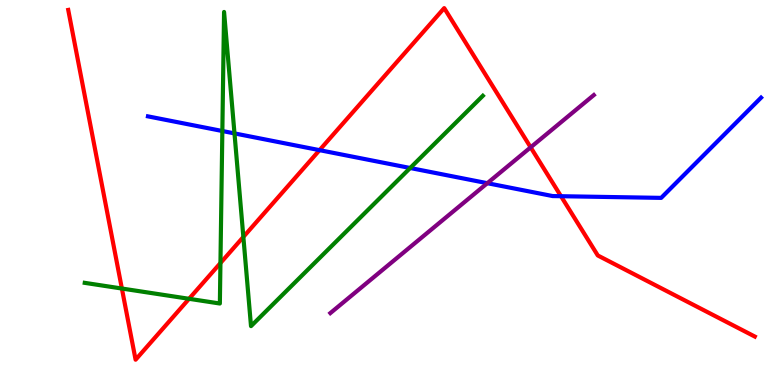[{'lines': ['blue', 'red'], 'intersections': [{'x': 4.12, 'y': 6.1}, {'x': 7.24, 'y': 4.9}]}, {'lines': ['green', 'red'], 'intersections': [{'x': 1.57, 'y': 2.51}, {'x': 2.44, 'y': 2.24}, {'x': 2.84, 'y': 3.17}, {'x': 3.14, 'y': 3.85}]}, {'lines': ['purple', 'red'], 'intersections': [{'x': 6.85, 'y': 6.17}]}, {'lines': ['blue', 'green'], 'intersections': [{'x': 2.87, 'y': 6.6}, {'x': 3.03, 'y': 6.53}, {'x': 5.29, 'y': 5.64}]}, {'lines': ['blue', 'purple'], 'intersections': [{'x': 6.29, 'y': 5.24}]}, {'lines': ['green', 'purple'], 'intersections': []}]